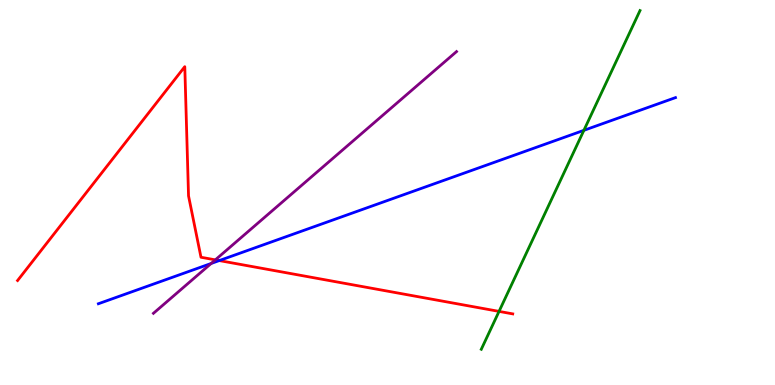[{'lines': ['blue', 'red'], 'intersections': [{'x': 2.83, 'y': 3.23}]}, {'lines': ['green', 'red'], 'intersections': [{'x': 6.44, 'y': 1.91}]}, {'lines': ['purple', 'red'], 'intersections': [{'x': 2.78, 'y': 3.25}]}, {'lines': ['blue', 'green'], 'intersections': [{'x': 7.53, 'y': 6.61}]}, {'lines': ['blue', 'purple'], 'intersections': [{'x': 2.72, 'y': 3.16}]}, {'lines': ['green', 'purple'], 'intersections': []}]